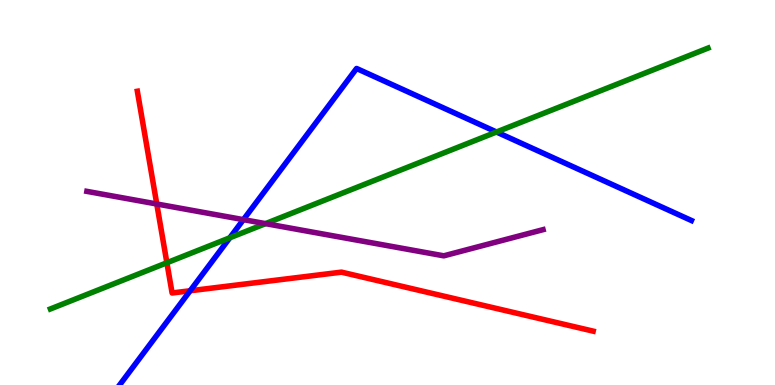[{'lines': ['blue', 'red'], 'intersections': [{'x': 2.45, 'y': 2.45}]}, {'lines': ['green', 'red'], 'intersections': [{'x': 2.15, 'y': 3.18}]}, {'lines': ['purple', 'red'], 'intersections': [{'x': 2.02, 'y': 4.7}]}, {'lines': ['blue', 'green'], 'intersections': [{'x': 2.97, 'y': 3.82}, {'x': 6.41, 'y': 6.57}]}, {'lines': ['blue', 'purple'], 'intersections': [{'x': 3.14, 'y': 4.3}]}, {'lines': ['green', 'purple'], 'intersections': [{'x': 3.43, 'y': 4.19}]}]